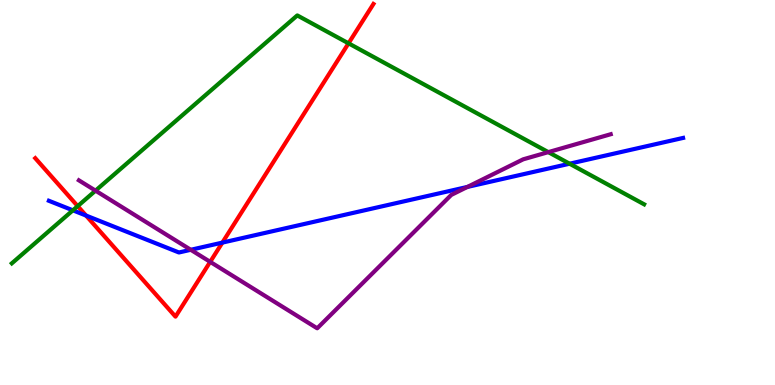[{'lines': ['blue', 'red'], 'intersections': [{'x': 1.11, 'y': 4.4}, {'x': 2.87, 'y': 3.7}]}, {'lines': ['green', 'red'], 'intersections': [{'x': 1.0, 'y': 4.65}, {'x': 4.5, 'y': 8.87}]}, {'lines': ['purple', 'red'], 'intersections': [{'x': 2.71, 'y': 3.2}]}, {'lines': ['blue', 'green'], 'intersections': [{'x': 0.94, 'y': 4.54}, {'x': 7.35, 'y': 5.75}]}, {'lines': ['blue', 'purple'], 'intersections': [{'x': 2.46, 'y': 3.51}, {'x': 6.03, 'y': 5.14}]}, {'lines': ['green', 'purple'], 'intersections': [{'x': 1.23, 'y': 5.05}, {'x': 7.07, 'y': 6.05}]}]